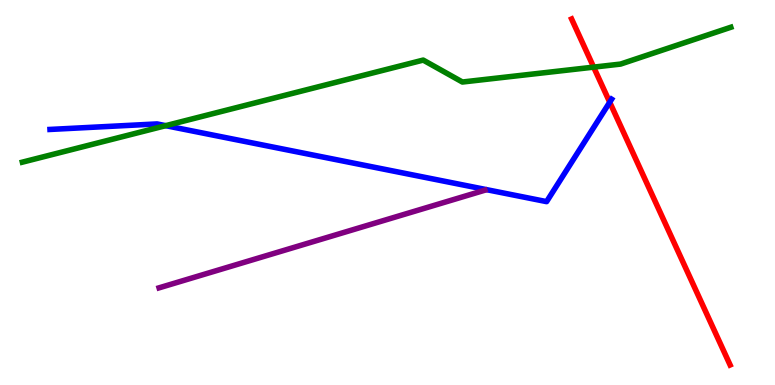[{'lines': ['blue', 'red'], 'intersections': [{'x': 7.87, 'y': 7.35}]}, {'lines': ['green', 'red'], 'intersections': [{'x': 7.66, 'y': 8.26}]}, {'lines': ['purple', 'red'], 'intersections': []}, {'lines': ['blue', 'green'], 'intersections': [{'x': 2.14, 'y': 6.74}]}, {'lines': ['blue', 'purple'], 'intersections': []}, {'lines': ['green', 'purple'], 'intersections': []}]